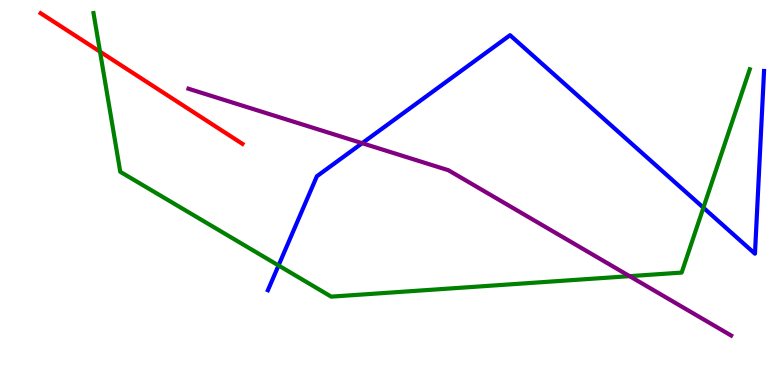[{'lines': ['blue', 'red'], 'intersections': []}, {'lines': ['green', 'red'], 'intersections': [{'x': 1.29, 'y': 8.66}]}, {'lines': ['purple', 'red'], 'intersections': []}, {'lines': ['blue', 'green'], 'intersections': [{'x': 3.59, 'y': 3.1}, {'x': 9.08, 'y': 4.61}]}, {'lines': ['blue', 'purple'], 'intersections': [{'x': 4.67, 'y': 6.28}]}, {'lines': ['green', 'purple'], 'intersections': [{'x': 8.12, 'y': 2.83}]}]